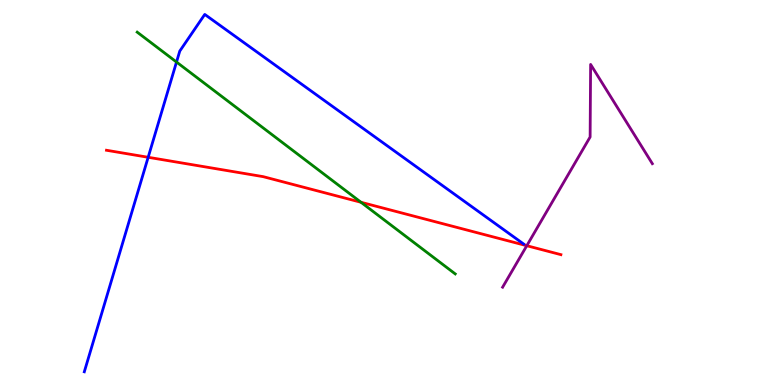[{'lines': ['blue', 'red'], 'intersections': [{'x': 1.91, 'y': 5.91}]}, {'lines': ['green', 'red'], 'intersections': [{'x': 4.66, 'y': 4.75}]}, {'lines': ['purple', 'red'], 'intersections': [{'x': 6.8, 'y': 3.62}]}, {'lines': ['blue', 'green'], 'intersections': [{'x': 2.28, 'y': 8.39}]}, {'lines': ['blue', 'purple'], 'intersections': []}, {'lines': ['green', 'purple'], 'intersections': []}]